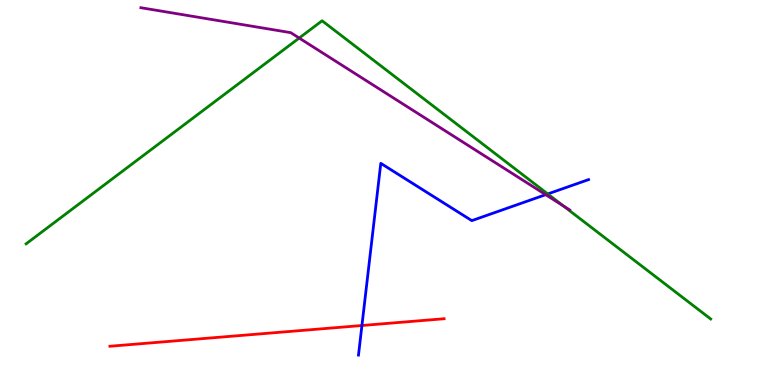[{'lines': ['blue', 'red'], 'intersections': [{'x': 4.67, 'y': 1.55}]}, {'lines': ['green', 'red'], 'intersections': []}, {'lines': ['purple', 'red'], 'intersections': []}, {'lines': ['blue', 'green'], 'intersections': [{'x': 7.07, 'y': 4.96}]}, {'lines': ['blue', 'purple'], 'intersections': [{'x': 7.04, 'y': 4.94}]}, {'lines': ['green', 'purple'], 'intersections': [{'x': 3.86, 'y': 9.01}, {'x': 7.27, 'y': 4.65}]}]